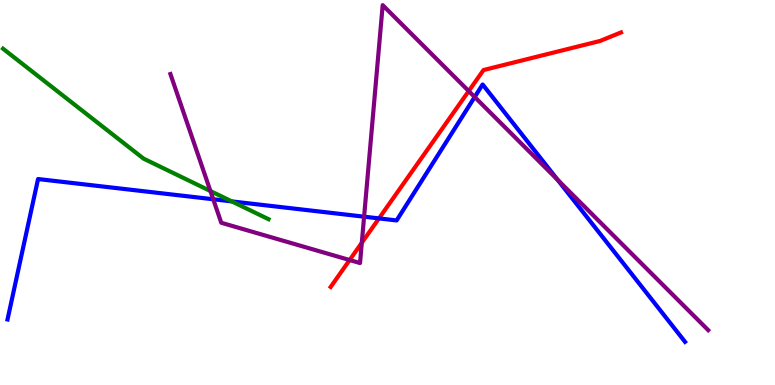[{'lines': ['blue', 'red'], 'intersections': [{'x': 4.89, 'y': 4.33}]}, {'lines': ['green', 'red'], 'intersections': []}, {'lines': ['purple', 'red'], 'intersections': [{'x': 4.51, 'y': 3.25}, {'x': 4.67, 'y': 3.69}, {'x': 6.05, 'y': 7.64}]}, {'lines': ['blue', 'green'], 'intersections': [{'x': 2.99, 'y': 4.77}]}, {'lines': ['blue', 'purple'], 'intersections': [{'x': 2.75, 'y': 4.82}, {'x': 4.7, 'y': 4.37}, {'x': 6.13, 'y': 7.48}, {'x': 7.19, 'y': 5.33}]}, {'lines': ['green', 'purple'], 'intersections': [{'x': 2.72, 'y': 5.04}]}]